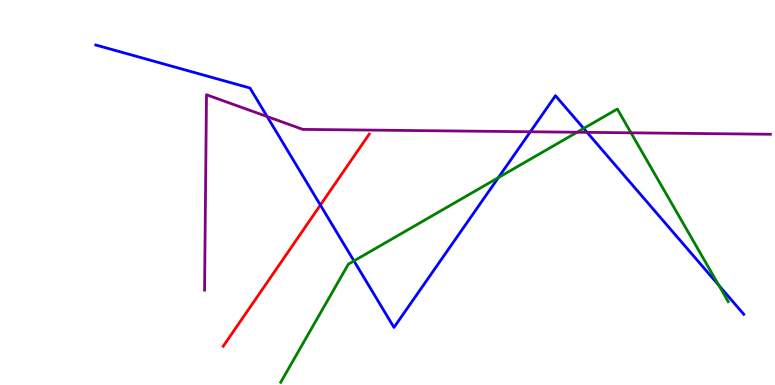[{'lines': ['blue', 'red'], 'intersections': [{'x': 4.13, 'y': 4.67}]}, {'lines': ['green', 'red'], 'intersections': []}, {'lines': ['purple', 'red'], 'intersections': []}, {'lines': ['blue', 'green'], 'intersections': [{'x': 4.57, 'y': 3.22}, {'x': 6.43, 'y': 5.39}, {'x': 7.53, 'y': 6.66}, {'x': 9.28, 'y': 2.59}]}, {'lines': ['blue', 'purple'], 'intersections': [{'x': 3.45, 'y': 6.97}, {'x': 6.84, 'y': 6.58}, {'x': 7.57, 'y': 6.56}]}, {'lines': ['green', 'purple'], 'intersections': [{'x': 7.45, 'y': 6.56}, {'x': 8.14, 'y': 6.55}]}]